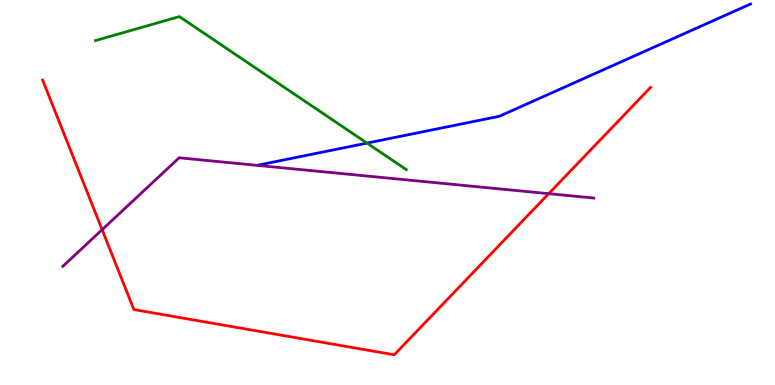[{'lines': ['blue', 'red'], 'intersections': []}, {'lines': ['green', 'red'], 'intersections': []}, {'lines': ['purple', 'red'], 'intersections': [{'x': 1.32, 'y': 4.03}, {'x': 7.08, 'y': 4.97}]}, {'lines': ['blue', 'green'], 'intersections': [{'x': 4.74, 'y': 6.28}]}, {'lines': ['blue', 'purple'], 'intersections': []}, {'lines': ['green', 'purple'], 'intersections': []}]